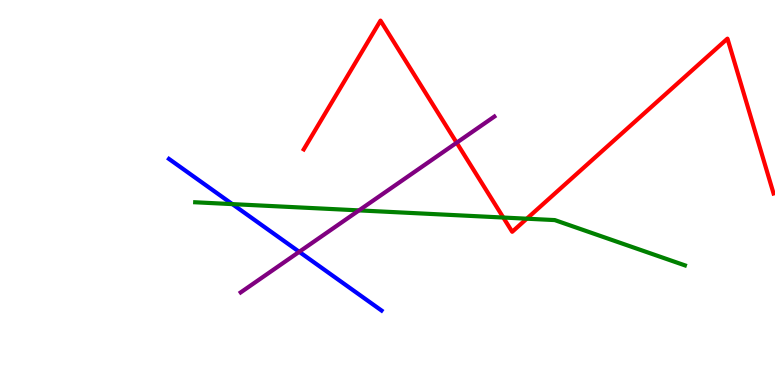[{'lines': ['blue', 'red'], 'intersections': []}, {'lines': ['green', 'red'], 'intersections': [{'x': 6.49, 'y': 4.35}, {'x': 6.8, 'y': 4.32}]}, {'lines': ['purple', 'red'], 'intersections': [{'x': 5.89, 'y': 6.29}]}, {'lines': ['blue', 'green'], 'intersections': [{'x': 3.0, 'y': 4.7}]}, {'lines': ['blue', 'purple'], 'intersections': [{'x': 3.86, 'y': 3.46}]}, {'lines': ['green', 'purple'], 'intersections': [{'x': 4.63, 'y': 4.54}]}]